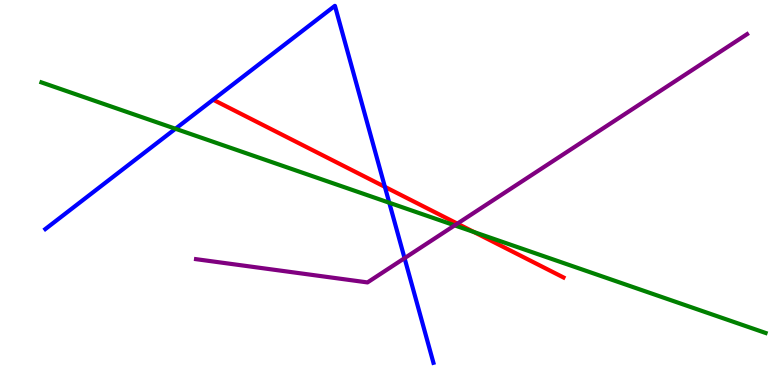[{'lines': ['blue', 'red'], 'intersections': [{'x': 4.97, 'y': 5.15}]}, {'lines': ['green', 'red'], 'intersections': [{'x': 6.12, 'y': 3.97}]}, {'lines': ['purple', 'red'], 'intersections': [{'x': 5.9, 'y': 4.19}]}, {'lines': ['blue', 'green'], 'intersections': [{'x': 2.26, 'y': 6.66}, {'x': 5.02, 'y': 4.73}]}, {'lines': ['blue', 'purple'], 'intersections': [{'x': 5.22, 'y': 3.29}]}, {'lines': ['green', 'purple'], 'intersections': [{'x': 5.87, 'y': 4.15}]}]